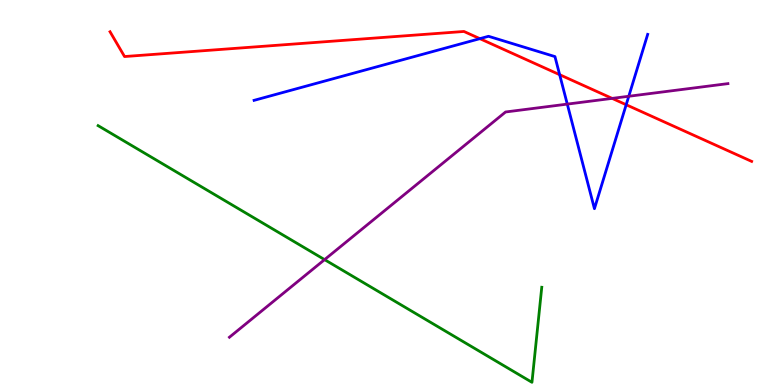[{'lines': ['blue', 'red'], 'intersections': [{'x': 6.19, 'y': 9.0}, {'x': 7.22, 'y': 8.06}, {'x': 8.08, 'y': 7.28}]}, {'lines': ['green', 'red'], 'intersections': []}, {'lines': ['purple', 'red'], 'intersections': [{'x': 7.9, 'y': 7.44}]}, {'lines': ['blue', 'green'], 'intersections': []}, {'lines': ['blue', 'purple'], 'intersections': [{'x': 7.32, 'y': 7.3}, {'x': 8.11, 'y': 7.5}]}, {'lines': ['green', 'purple'], 'intersections': [{'x': 4.19, 'y': 3.26}]}]